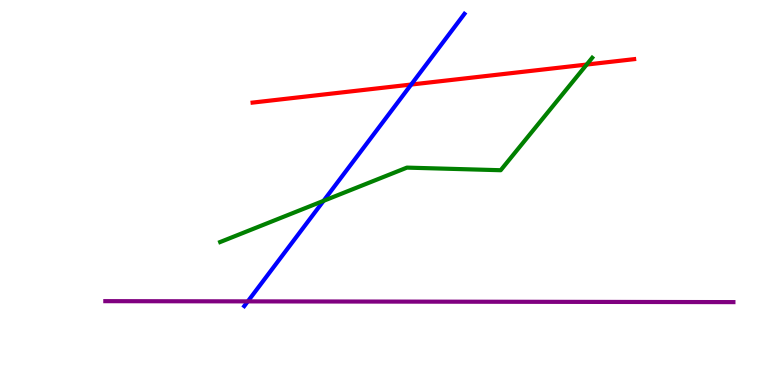[{'lines': ['blue', 'red'], 'intersections': [{'x': 5.31, 'y': 7.8}]}, {'lines': ['green', 'red'], 'intersections': [{'x': 7.57, 'y': 8.32}]}, {'lines': ['purple', 'red'], 'intersections': []}, {'lines': ['blue', 'green'], 'intersections': [{'x': 4.18, 'y': 4.78}]}, {'lines': ['blue', 'purple'], 'intersections': [{'x': 3.2, 'y': 2.17}]}, {'lines': ['green', 'purple'], 'intersections': []}]